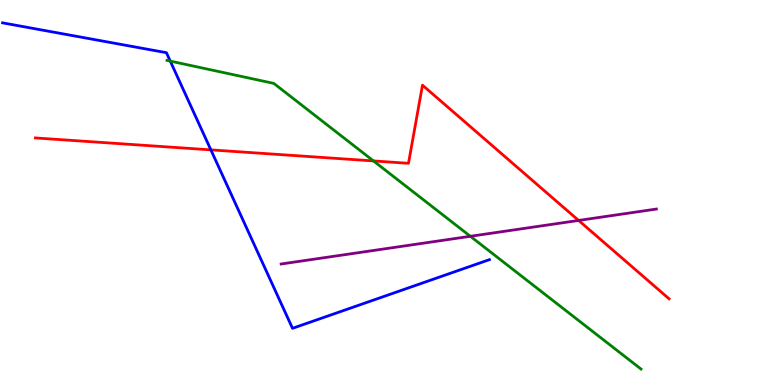[{'lines': ['blue', 'red'], 'intersections': [{'x': 2.72, 'y': 6.11}]}, {'lines': ['green', 'red'], 'intersections': [{'x': 4.82, 'y': 5.82}]}, {'lines': ['purple', 'red'], 'intersections': [{'x': 7.47, 'y': 4.27}]}, {'lines': ['blue', 'green'], 'intersections': [{'x': 2.2, 'y': 8.41}]}, {'lines': ['blue', 'purple'], 'intersections': []}, {'lines': ['green', 'purple'], 'intersections': [{'x': 6.07, 'y': 3.86}]}]